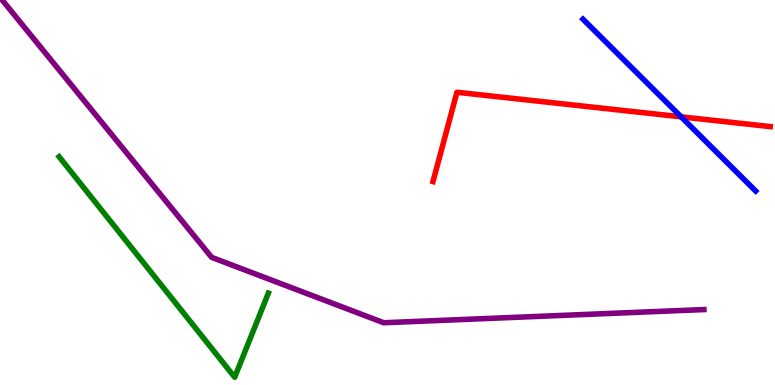[{'lines': ['blue', 'red'], 'intersections': [{'x': 8.79, 'y': 6.97}]}, {'lines': ['green', 'red'], 'intersections': []}, {'lines': ['purple', 'red'], 'intersections': []}, {'lines': ['blue', 'green'], 'intersections': []}, {'lines': ['blue', 'purple'], 'intersections': []}, {'lines': ['green', 'purple'], 'intersections': []}]